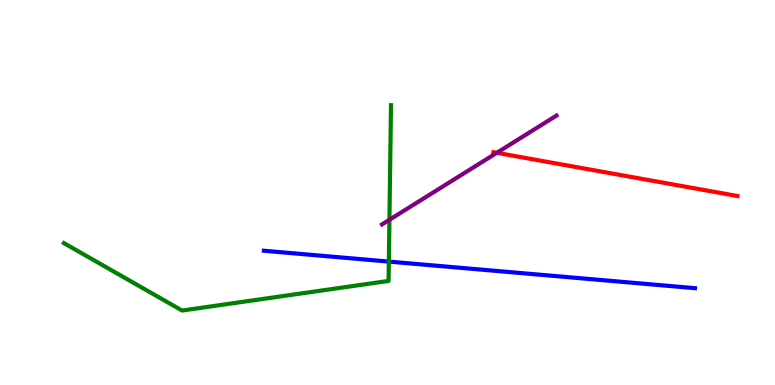[{'lines': ['blue', 'red'], 'intersections': []}, {'lines': ['green', 'red'], 'intersections': []}, {'lines': ['purple', 'red'], 'intersections': [{'x': 6.41, 'y': 6.03}]}, {'lines': ['blue', 'green'], 'intersections': [{'x': 5.02, 'y': 3.21}]}, {'lines': ['blue', 'purple'], 'intersections': []}, {'lines': ['green', 'purple'], 'intersections': [{'x': 5.02, 'y': 4.29}]}]